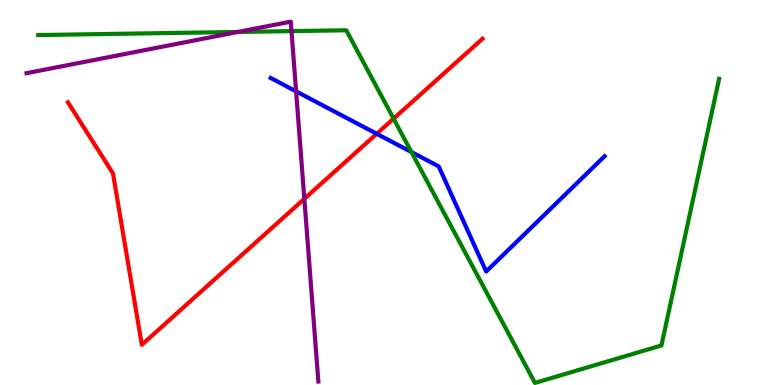[{'lines': ['blue', 'red'], 'intersections': [{'x': 4.86, 'y': 6.52}]}, {'lines': ['green', 'red'], 'intersections': [{'x': 5.08, 'y': 6.92}]}, {'lines': ['purple', 'red'], 'intersections': [{'x': 3.93, 'y': 4.84}]}, {'lines': ['blue', 'green'], 'intersections': [{'x': 5.31, 'y': 6.05}]}, {'lines': ['blue', 'purple'], 'intersections': [{'x': 3.82, 'y': 7.63}]}, {'lines': ['green', 'purple'], 'intersections': [{'x': 3.07, 'y': 9.17}, {'x': 3.76, 'y': 9.19}]}]